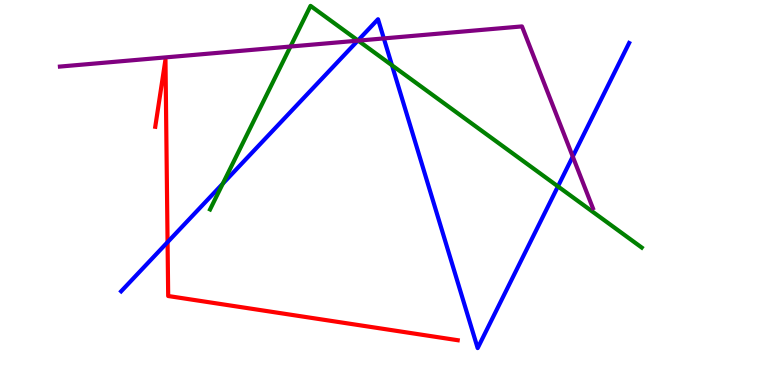[{'lines': ['blue', 'red'], 'intersections': [{'x': 2.16, 'y': 3.71}]}, {'lines': ['green', 'red'], 'intersections': []}, {'lines': ['purple', 'red'], 'intersections': []}, {'lines': ['blue', 'green'], 'intersections': [{'x': 2.87, 'y': 5.23}, {'x': 4.62, 'y': 8.95}, {'x': 5.06, 'y': 8.3}, {'x': 7.2, 'y': 5.16}]}, {'lines': ['blue', 'purple'], 'intersections': [{'x': 4.62, 'y': 8.94}, {'x': 4.95, 'y': 9.0}, {'x': 7.39, 'y': 5.93}]}, {'lines': ['green', 'purple'], 'intersections': [{'x': 3.75, 'y': 8.79}, {'x': 4.62, 'y': 8.94}]}]